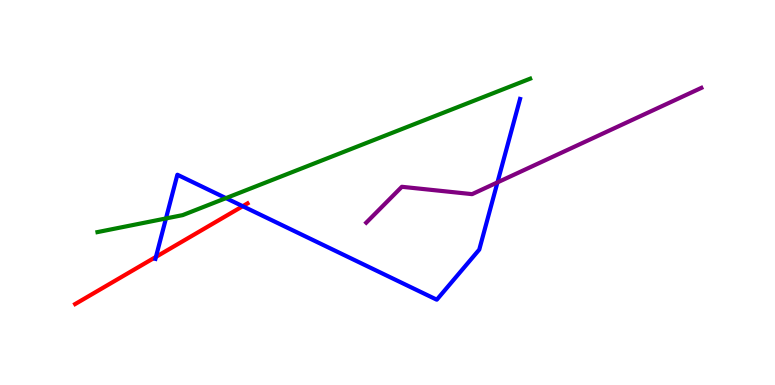[{'lines': ['blue', 'red'], 'intersections': [{'x': 2.01, 'y': 3.33}, {'x': 3.13, 'y': 4.64}]}, {'lines': ['green', 'red'], 'intersections': []}, {'lines': ['purple', 'red'], 'intersections': []}, {'lines': ['blue', 'green'], 'intersections': [{'x': 2.14, 'y': 4.33}, {'x': 2.92, 'y': 4.85}]}, {'lines': ['blue', 'purple'], 'intersections': [{'x': 6.42, 'y': 5.26}]}, {'lines': ['green', 'purple'], 'intersections': []}]